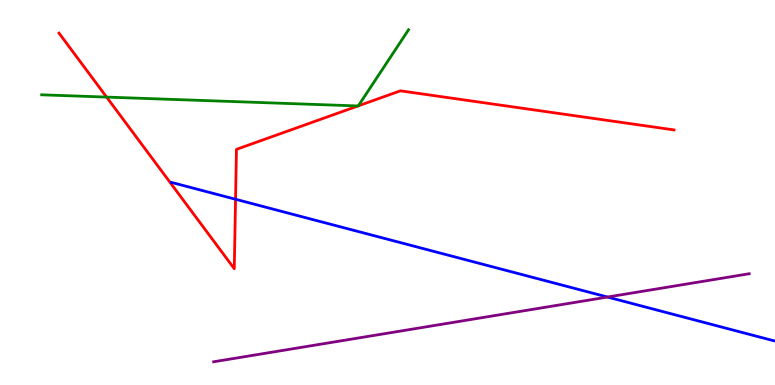[{'lines': ['blue', 'red'], 'intersections': [{'x': 3.04, 'y': 4.82}]}, {'lines': ['green', 'red'], 'intersections': [{'x': 1.38, 'y': 7.48}, {'x': 4.62, 'y': 7.25}, {'x': 4.62, 'y': 7.25}]}, {'lines': ['purple', 'red'], 'intersections': []}, {'lines': ['blue', 'green'], 'intersections': []}, {'lines': ['blue', 'purple'], 'intersections': [{'x': 7.84, 'y': 2.28}]}, {'lines': ['green', 'purple'], 'intersections': []}]